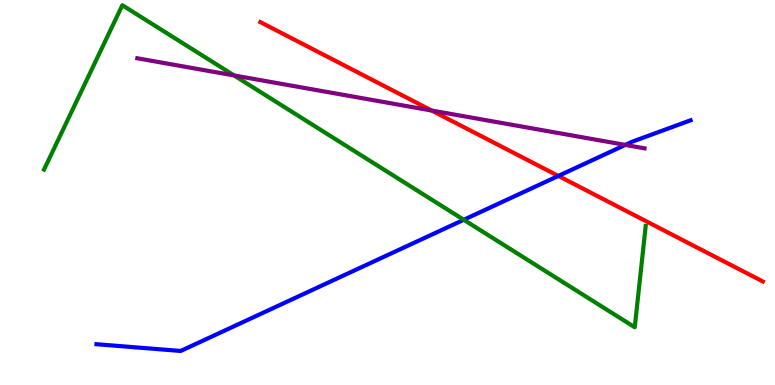[{'lines': ['blue', 'red'], 'intersections': [{'x': 7.2, 'y': 5.43}]}, {'lines': ['green', 'red'], 'intersections': []}, {'lines': ['purple', 'red'], 'intersections': [{'x': 5.57, 'y': 7.13}]}, {'lines': ['blue', 'green'], 'intersections': [{'x': 5.98, 'y': 4.29}]}, {'lines': ['blue', 'purple'], 'intersections': [{'x': 8.07, 'y': 6.24}]}, {'lines': ['green', 'purple'], 'intersections': [{'x': 3.02, 'y': 8.04}]}]